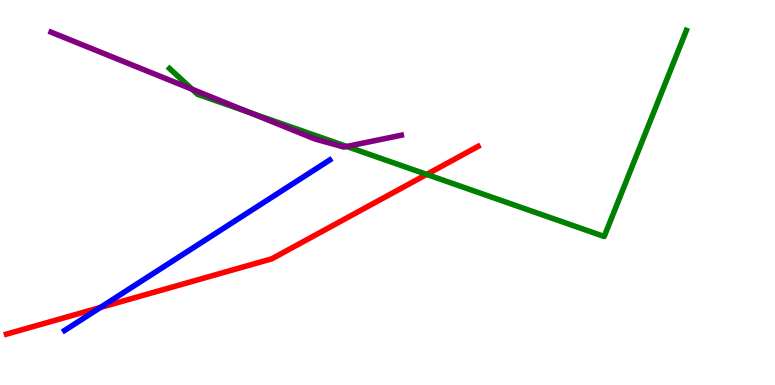[{'lines': ['blue', 'red'], 'intersections': [{'x': 1.3, 'y': 2.01}]}, {'lines': ['green', 'red'], 'intersections': [{'x': 5.51, 'y': 5.47}]}, {'lines': ['purple', 'red'], 'intersections': []}, {'lines': ['blue', 'green'], 'intersections': []}, {'lines': ['blue', 'purple'], 'intersections': []}, {'lines': ['green', 'purple'], 'intersections': [{'x': 2.48, 'y': 7.68}, {'x': 3.22, 'y': 7.08}, {'x': 4.47, 'y': 6.2}]}]